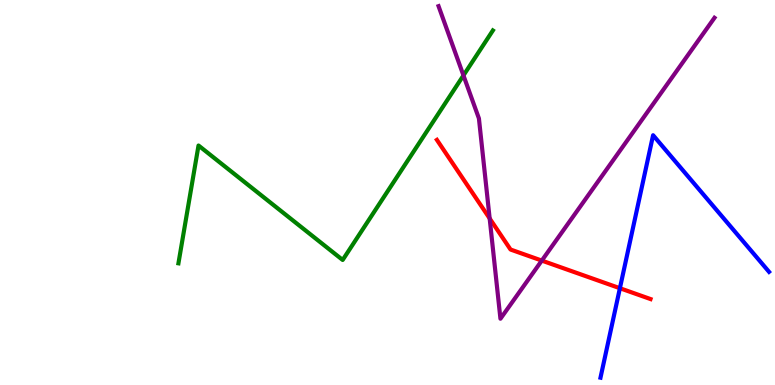[{'lines': ['blue', 'red'], 'intersections': [{'x': 8.0, 'y': 2.51}]}, {'lines': ['green', 'red'], 'intersections': []}, {'lines': ['purple', 'red'], 'intersections': [{'x': 6.32, 'y': 4.33}, {'x': 6.99, 'y': 3.23}]}, {'lines': ['blue', 'green'], 'intersections': []}, {'lines': ['blue', 'purple'], 'intersections': []}, {'lines': ['green', 'purple'], 'intersections': [{'x': 5.98, 'y': 8.04}]}]